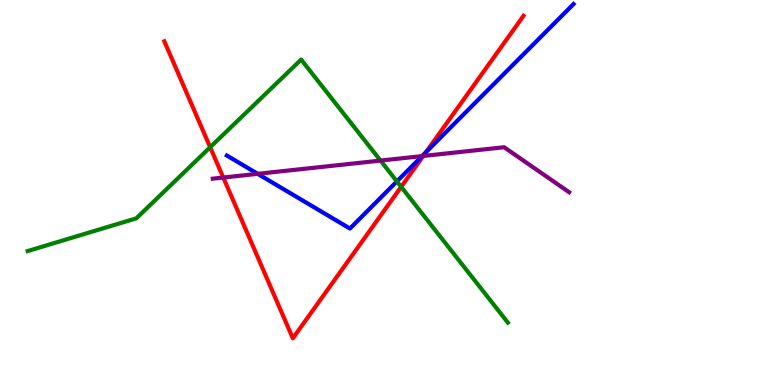[{'lines': ['blue', 'red'], 'intersections': [{'x': 5.5, 'y': 6.04}]}, {'lines': ['green', 'red'], 'intersections': [{'x': 2.71, 'y': 6.18}, {'x': 5.18, 'y': 5.15}]}, {'lines': ['purple', 'red'], 'intersections': [{'x': 2.88, 'y': 5.39}, {'x': 5.46, 'y': 5.95}]}, {'lines': ['blue', 'green'], 'intersections': [{'x': 5.12, 'y': 5.29}]}, {'lines': ['blue', 'purple'], 'intersections': [{'x': 3.32, 'y': 5.48}, {'x': 5.45, 'y': 5.95}]}, {'lines': ['green', 'purple'], 'intersections': [{'x': 4.91, 'y': 5.83}]}]